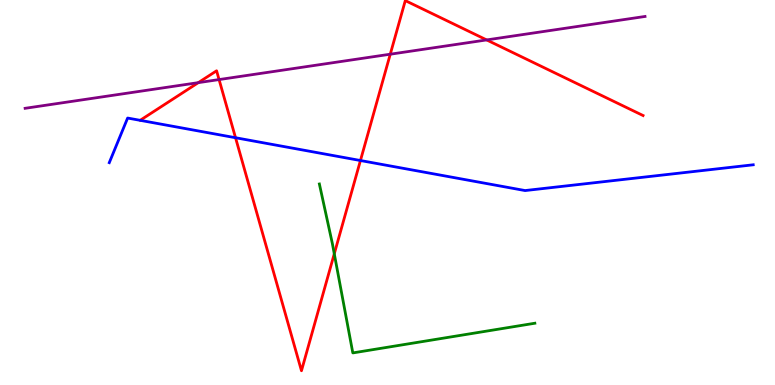[{'lines': ['blue', 'red'], 'intersections': [{'x': 3.04, 'y': 6.42}, {'x': 4.65, 'y': 5.83}]}, {'lines': ['green', 'red'], 'intersections': [{'x': 4.31, 'y': 3.41}]}, {'lines': ['purple', 'red'], 'intersections': [{'x': 2.56, 'y': 7.85}, {'x': 2.83, 'y': 7.93}, {'x': 5.04, 'y': 8.59}, {'x': 6.28, 'y': 8.96}]}, {'lines': ['blue', 'green'], 'intersections': []}, {'lines': ['blue', 'purple'], 'intersections': []}, {'lines': ['green', 'purple'], 'intersections': []}]